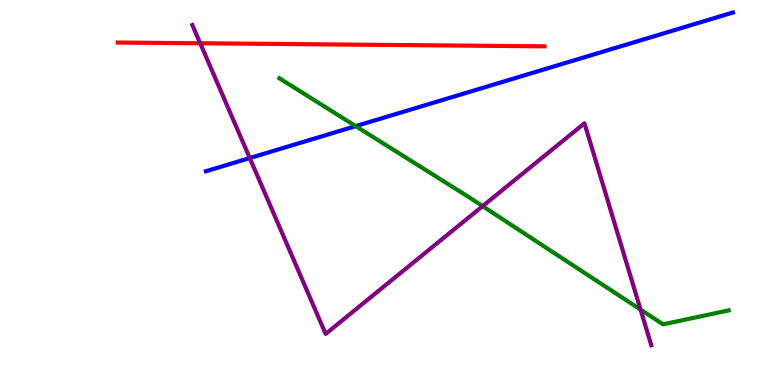[{'lines': ['blue', 'red'], 'intersections': []}, {'lines': ['green', 'red'], 'intersections': []}, {'lines': ['purple', 'red'], 'intersections': [{'x': 2.58, 'y': 8.88}]}, {'lines': ['blue', 'green'], 'intersections': [{'x': 4.59, 'y': 6.72}]}, {'lines': ['blue', 'purple'], 'intersections': [{'x': 3.22, 'y': 5.89}]}, {'lines': ['green', 'purple'], 'intersections': [{'x': 6.23, 'y': 4.65}, {'x': 8.27, 'y': 1.96}]}]